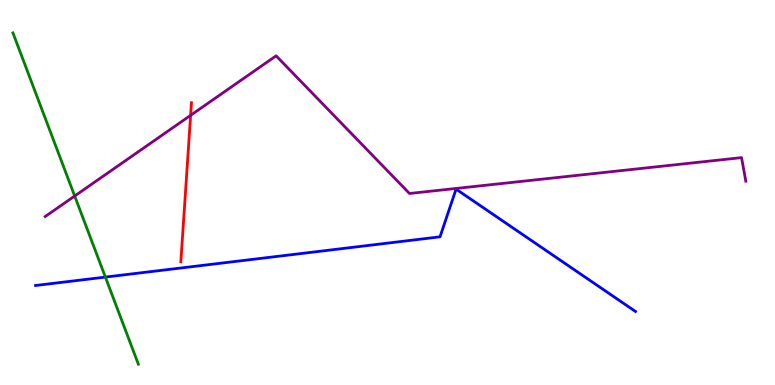[{'lines': ['blue', 'red'], 'intersections': []}, {'lines': ['green', 'red'], 'intersections': []}, {'lines': ['purple', 'red'], 'intersections': [{'x': 2.46, 'y': 7.0}]}, {'lines': ['blue', 'green'], 'intersections': [{'x': 1.36, 'y': 2.8}]}, {'lines': ['blue', 'purple'], 'intersections': []}, {'lines': ['green', 'purple'], 'intersections': [{'x': 0.964, 'y': 4.91}]}]